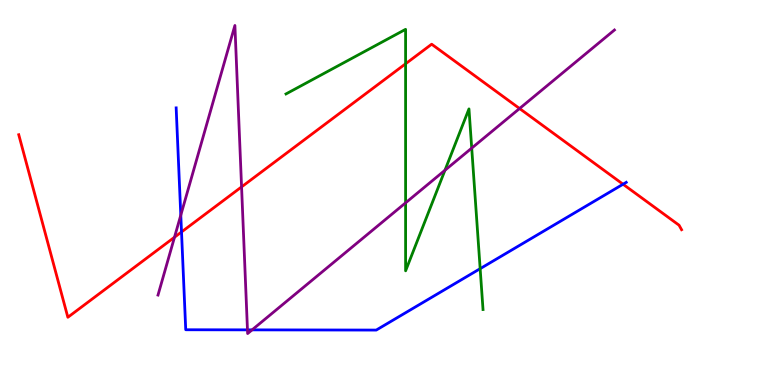[{'lines': ['blue', 'red'], 'intersections': [{'x': 2.34, 'y': 3.97}, {'x': 8.04, 'y': 5.21}]}, {'lines': ['green', 'red'], 'intersections': [{'x': 5.23, 'y': 8.34}]}, {'lines': ['purple', 'red'], 'intersections': [{'x': 2.25, 'y': 3.84}, {'x': 3.12, 'y': 5.15}, {'x': 6.7, 'y': 7.18}]}, {'lines': ['blue', 'green'], 'intersections': [{'x': 6.2, 'y': 3.02}]}, {'lines': ['blue', 'purple'], 'intersections': [{'x': 2.33, 'y': 4.41}, {'x': 3.19, 'y': 1.43}, {'x': 3.25, 'y': 1.43}]}, {'lines': ['green', 'purple'], 'intersections': [{'x': 5.23, 'y': 4.73}, {'x': 5.74, 'y': 5.58}, {'x': 6.09, 'y': 6.15}]}]